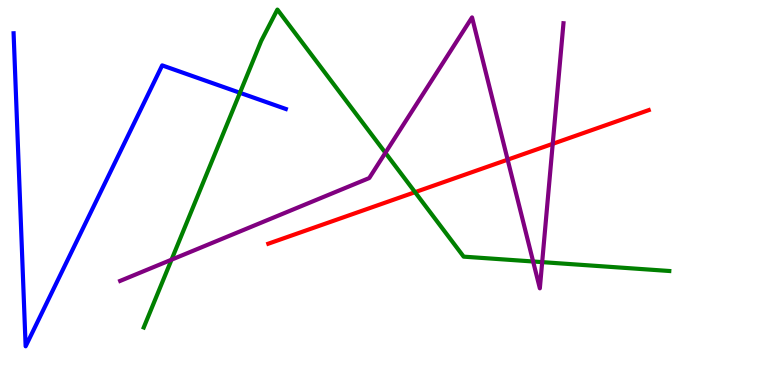[{'lines': ['blue', 'red'], 'intersections': []}, {'lines': ['green', 'red'], 'intersections': [{'x': 5.36, 'y': 5.01}]}, {'lines': ['purple', 'red'], 'intersections': [{'x': 6.55, 'y': 5.85}, {'x': 7.13, 'y': 6.26}]}, {'lines': ['blue', 'green'], 'intersections': [{'x': 3.1, 'y': 7.59}]}, {'lines': ['blue', 'purple'], 'intersections': []}, {'lines': ['green', 'purple'], 'intersections': [{'x': 2.21, 'y': 3.25}, {'x': 4.97, 'y': 6.03}, {'x': 6.88, 'y': 3.21}, {'x': 7.0, 'y': 3.19}]}]